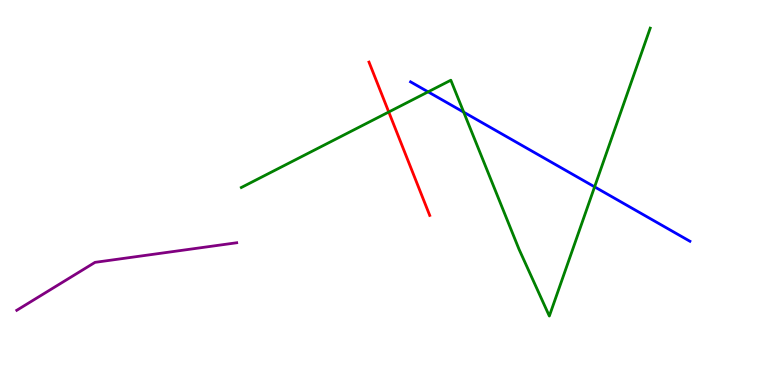[{'lines': ['blue', 'red'], 'intersections': []}, {'lines': ['green', 'red'], 'intersections': [{'x': 5.02, 'y': 7.09}]}, {'lines': ['purple', 'red'], 'intersections': []}, {'lines': ['blue', 'green'], 'intersections': [{'x': 5.52, 'y': 7.61}, {'x': 5.98, 'y': 7.09}, {'x': 7.67, 'y': 5.15}]}, {'lines': ['blue', 'purple'], 'intersections': []}, {'lines': ['green', 'purple'], 'intersections': []}]